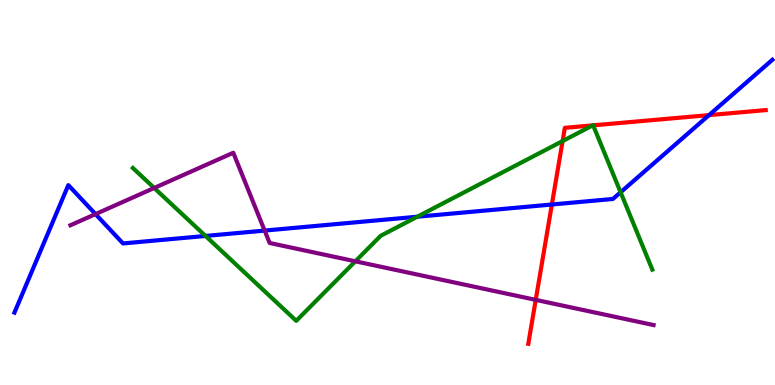[{'lines': ['blue', 'red'], 'intersections': [{'x': 7.12, 'y': 4.69}, {'x': 9.15, 'y': 7.01}]}, {'lines': ['green', 'red'], 'intersections': [{'x': 7.26, 'y': 6.34}, {'x': 7.65, 'y': 6.74}, {'x': 7.65, 'y': 6.74}]}, {'lines': ['purple', 'red'], 'intersections': [{'x': 6.91, 'y': 2.21}]}, {'lines': ['blue', 'green'], 'intersections': [{'x': 2.65, 'y': 3.87}, {'x': 5.38, 'y': 4.37}, {'x': 8.01, 'y': 5.01}]}, {'lines': ['blue', 'purple'], 'intersections': [{'x': 1.23, 'y': 4.44}, {'x': 3.41, 'y': 4.01}]}, {'lines': ['green', 'purple'], 'intersections': [{'x': 1.99, 'y': 5.12}, {'x': 4.59, 'y': 3.21}]}]